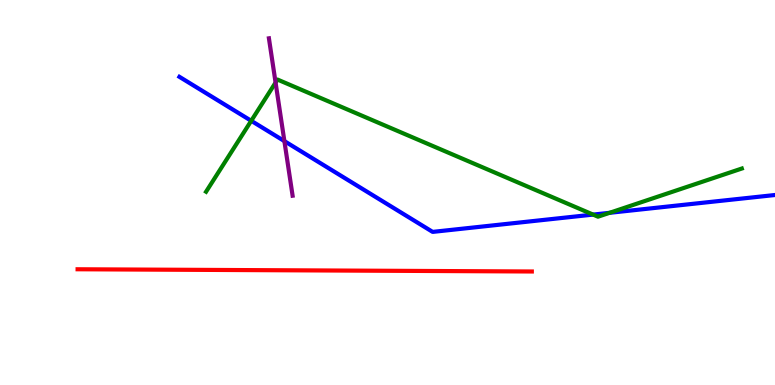[{'lines': ['blue', 'red'], 'intersections': []}, {'lines': ['green', 'red'], 'intersections': []}, {'lines': ['purple', 'red'], 'intersections': []}, {'lines': ['blue', 'green'], 'intersections': [{'x': 3.24, 'y': 6.86}, {'x': 7.65, 'y': 4.43}, {'x': 7.87, 'y': 4.47}]}, {'lines': ['blue', 'purple'], 'intersections': [{'x': 3.67, 'y': 6.33}]}, {'lines': ['green', 'purple'], 'intersections': [{'x': 3.56, 'y': 7.86}]}]